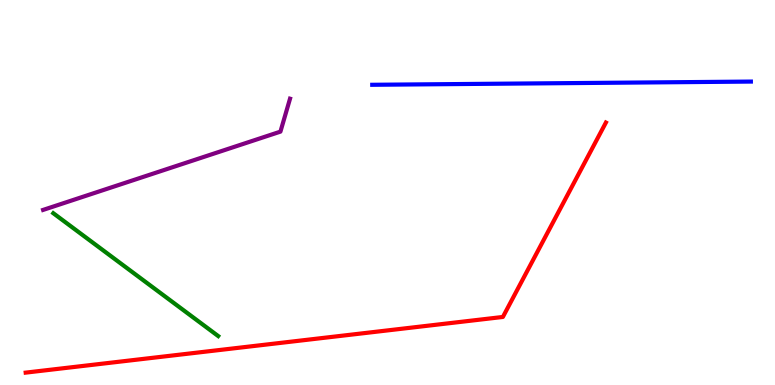[{'lines': ['blue', 'red'], 'intersections': []}, {'lines': ['green', 'red'], 'intersections': []}, {'lines': ['purple', 'red'], 'intersections': []}, {'lines': ['blue', 'green'], 'intersections': []}, {'lines': ['blue', 'purple'], 'intersections': []}, {'lines': ['green', 'purple'], 'intersections': []}]